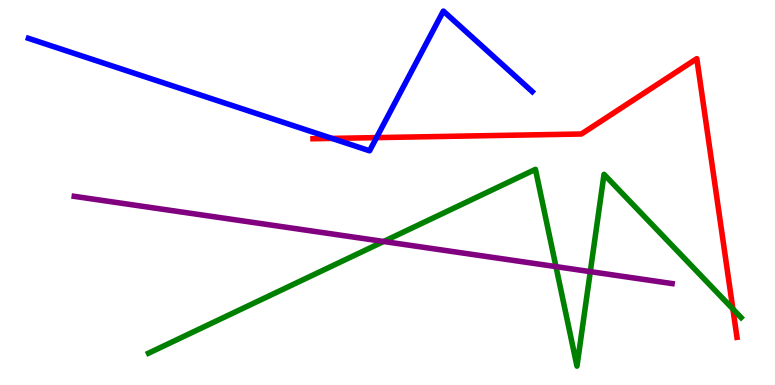[{'lines': ['blue', 'red'], 'intersections': [{'x': 4.28, 'y': 6.41}, {'x': 4.86, 'y': 6.43}]}, {'lines': ['green', 'red'], 'intersections': [{'x': 9.46, 'y': 1.97}]}, {'lines': ['purple', 'red'], 'intersections': []}, {'lines': ['blue', 'green'], 'intersections': []}, {'lines': ['blue', 'purple'], 'intersections': []}, {'lines': ['green', 'purple'], 'intersections': [{'x': 4.95, 'y': 3.73}, {'x': 7.17, 'y': 3.07}, {'x': 7.62, 'y': 2.94}]}]